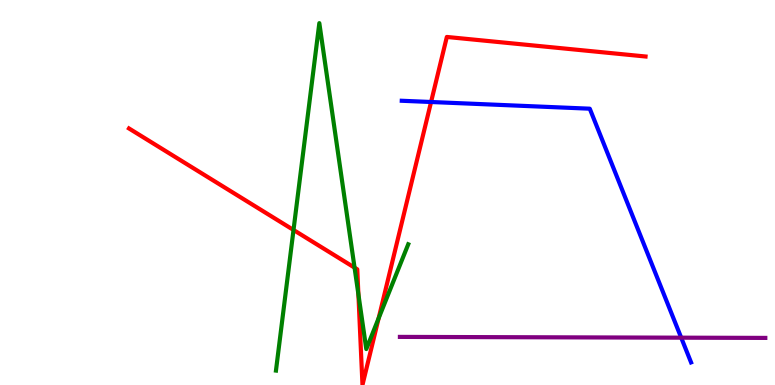[{'lines': ['blue', 'red'], 'intersections': [{'x': 5.56, 'y': 7.35}]}, {'lines': ['green', 'red'], 'intersections': [{'x': 3.79, 'y': 4.03}, {'x': 4.57, 'y': 3.05}, {'x': 4.62, 'y': 2.36}, {'x': 4.89, 'y': 1.73}]}, {'lines': ['purple', 'red'], 'intersections': []}, {'lines': ['blue', 'green'], 'intersections': []}, {'lines': ['blue', 'purple'], 'intersections': [{'x': 8.79, 'y': 1.23}]}, {'lines': ['green', 'purple'], 'intersections': []}]